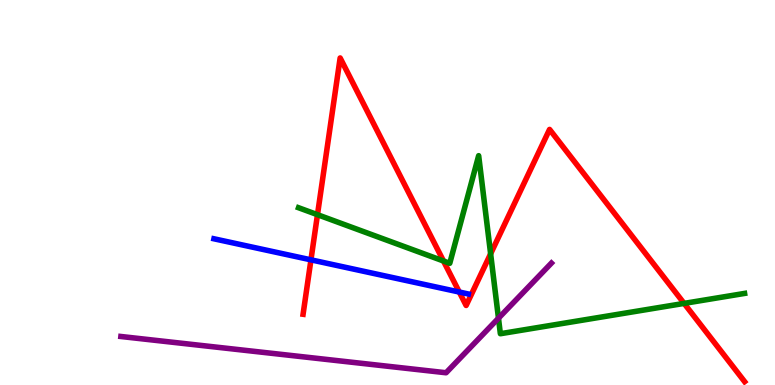[{'lines': ['blue', 'red'], 'intersections': [{'x': 4.01, 'y': 3.25}, {'x': 5.93, 'y': 2.41}]}, {'lines': ['green', 'red'], 'intersections': [{'x': 4.1, 'y': 4.42}, {'x': 5.72, 'y': 3.22}, {'x': 6.33, 'y': 3.41}, {'x': 8.83, 'y': 2.12}]}, {'lines': ['purple', 'red'], 'intersections': []}, {'lines': ['blue', 'green'], 'intersections': []}, {'lines': ['blue', 'purple'], 'intersections': []}, {'lines': ['green', 'purple'], 'intersections': [{'x': 6.43, 'y': 1.73}]}]